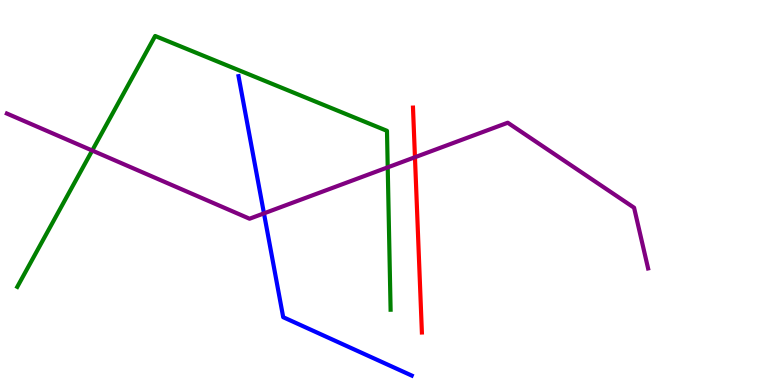[{'lines': ['blue', 'red'], 'intersections': []}, {'lines': ['green', 'red'], 'intersections': []}, {'lines': ['purple', 'red'], 'intersections': [{'x': 5.35, 'y': 5.92}]}, {'lines': ['blue', 'green'], 'intersections': []}, {'lines': ['blue', 'purple'], 'intersections': [{'x': 3.41, 'y': 4.46}]}, {'lines': ['green', 'purple'], 'intersections': [{'x': 1.19, 'y': 6.09}, {'x': 5.0, 'y': 5.65}]}]